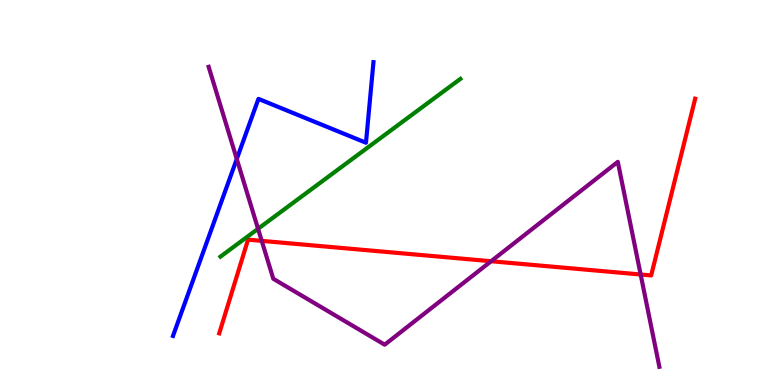[{'lines': ['blue', 'red'], 'intersections': []}, {'lines': ['green', 'red'], 'intersections': []}, {'lines': ['purple', 'red'], 'intersections': [{'x': 3.38, 'y': 3.74}, {'x': 6.34, 'y': 3.21}, {'x': 8.27, 'y': 2.87}]}, {'lines': ['blue', 'green'], 'intersections': []}, {'lines': ['blue', 'purple'], 'intersections': [{'x': 3.06, 'y': 5.87}]}, {'lines': ['green', 'purple'], 'intersections': [{'x': 3.33, 'y': 4.06}]}]